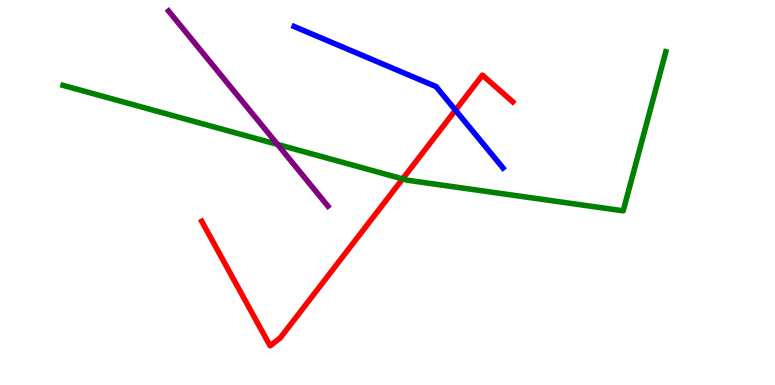[{'lines': ['blue', 'red'], 'intersections': [{'x': 5.88, 'y': 7.14}]}, {'lines': ['green', 'red'], 'intersections': [{'x': 5.2, 'y': 5.35}]}, {'lines': ['purple', 'red'], 'intersections': []}, {'lines': ['blue', 'green'], 'intersections': []}, {'lines': ['blue', 'purple'], 'intersections': []}, {'lines': ['green', 'purple'], 'intersections': [{'x': 3.58, 'y': 6.25}]}]